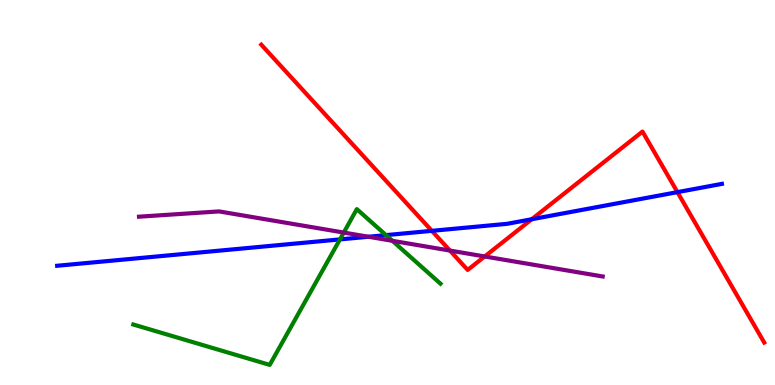[{'lines': ['blue', 'red'], 'intersections': [{'x': 5.57, 'y': 4.0}, {'x': 6.86, 'y': 4.31}, {'x': 8.74, 'y': 5.01}]}, {'lines': ['green', 'red'], 'intersections': []}, {'lines': ['purple', 'red'], 'intersections': [{'x': 5.81, 'y': 3.49}, {'x': 6.25, 'y': 3.34}]}, {'lines': ['blue', 'green'], 'intersections': [{'x': 4.39, 'y': 3.78}, {'x': 4.98, 'y': 3.89}]}, {'lines': ['blue', 'purple'], 'intersections': [{'x': 4.75, 'y': 3.85}]}, {'lines': ['green', 'purple'], 'intersections': [{'x': 4.44, 'y': 3.96}, {'x': 5.06, 'y': 3.75}]}]